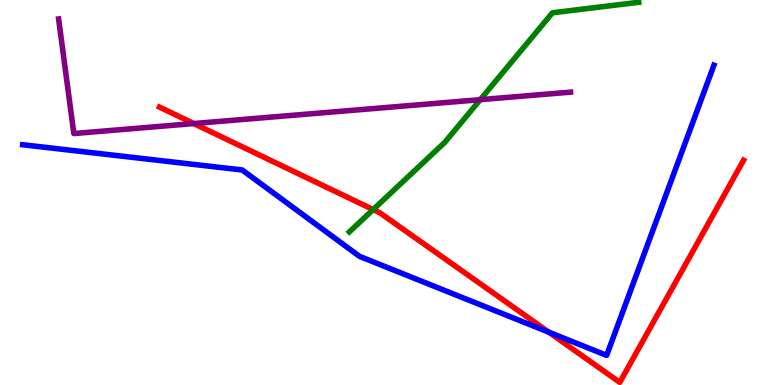[{'lines': ['blue', 'red'], 'intersections': [{'x': 7.08, 'y': 1.37}]}, {'lines': ['green', 'red'], 'intersections': [{'x': 4.81, 'y': 4.56}]}, {'lines': ['purple', 'red'], 'intersections': [{'x': 2.5, 'y': 6.79}]}, {'lines': ['blue', 'green'], 'intersections': []}, {'lines': ['blue', 'purple'], 'intersections': []}, {'lines': ['green', 'purple'], 'intersections': [{'x': 6.2, 'y': 7.41}]}]